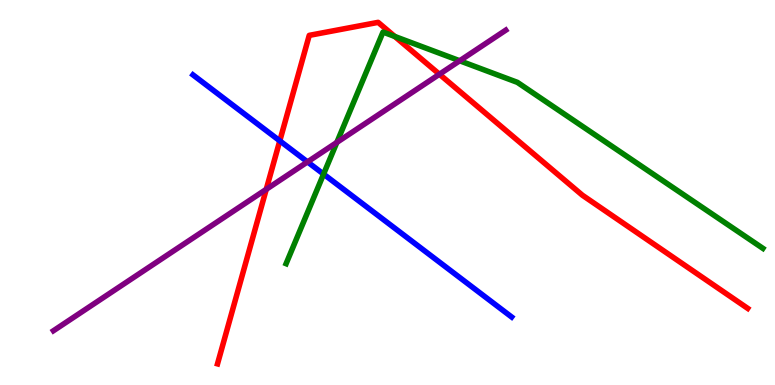[{'lines': ['blue', 'red'], 'intersections': [{'x': 3.61, 'y': 6.34}]}, {'lines': ['green', 'red'], 'intersections': [{'x': 5.09, 'y': 9.05}]}, {'lines': ['purple', 'red'], 'intersections': [{'x': 3.44, 'y': 5.08}, {'x': 5.67, 'y': 8.07}]}, {'lines': ['blue', 'green'], 'intersections': [{'x': 4.18, 'y': 5.48}]}, {'lines': ['blue', 'purple'], 'intersections': [{'x': 3.97, 'y': 5.79}]}, {'lines': ['green', 'purple'], 'intersections': [{'x': 4.35, 'y': 6.3}, {'x': 5.93, 'y': 8.42}]}]